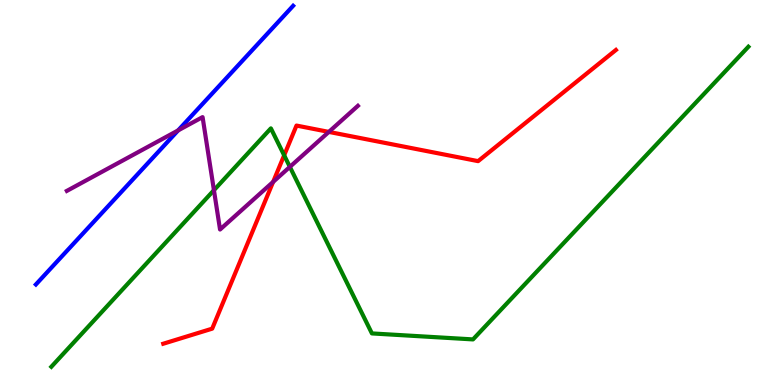[{'lines': ['blue', 'red'], 'intersections': []}, {'lines': ['green', 'red'], 'intersections': [{'x': 3.67, 'y': 5.97}]}, {'lines': ['purple', 'red'], 'intersections': [{'x': 3.52, 'y': 5.28}, {'x': 4.24, 'y': 6.57}]}, {'lines': ['blue', 'green'], 'intersections': []}, {'lines': ['blue', 'purple'], 'intersections': [{'x': 2.3, 'y': 6.61}]}, {'lines': ['green', 'purple'], 'intersections': [{'x': 2.76, 'y': 5.06}, {'x': 3.74, 'y': 5.67}]}]